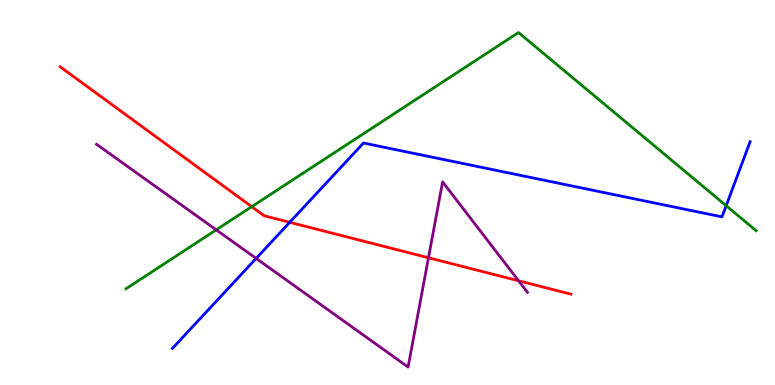[{'lines': ['blue', 'red'], 'intersections': [{'x': 3.74, 'y': 4.23}]}, {'lines': ['green', 'red'], 'intersections': [{'x': 3.25, 'y': 4.63}]}, {'lines': ['purple', 'red'], 'intersections': [{'x': 5.53, 'y': 3.31}, {'x': 6.69, 'y': 2.71}]}, {'lines': ['blue', 'green'], 'intersections': [{'x': 9.37, 'y': 4.66}]}, {'lines': ['blue', 'purple'], 'intersections': [{'x': 3.31, 'y': 3.29}]}, {'lines': ['green', 'purple'], 'intersections': [{'x': 2.79, 'y': 4.03}]}]